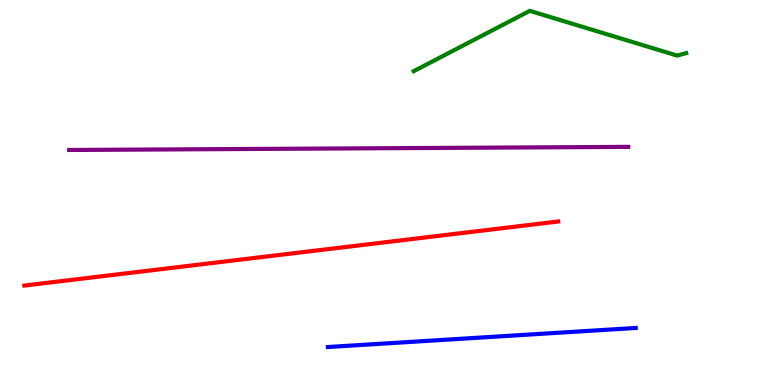[{'lines': ['blue', 'red'], 'intersections': []}, {'lines': ['green', 'red'], 'intersections': []}, {'lines': ['purple', 'red'], 'intersections': []}, {'lines': ['blue', 'green'], 'intersections': []}, {'lines': ['blue', 'purple'], 'intersections': []}, {'lines': ['green', 'purple'], 'intersections': []}]